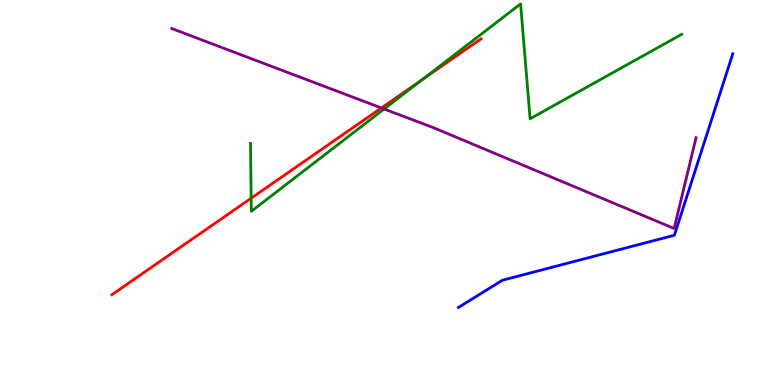[{'lines': ['blue', 'red'], 'intersections': []}, {'lines': ['green', 'red'], 'intersections': [{'x': 3.24, 'y': 4.85}, {'x': 5.45, 'y': 7.93}]}, {'lines': ['purple', 'red'], 'intersections': [{'x': 4.92, 'y': 7.2}]}, {'lines': ['blue', 'green'], 'intersections': []}, {'lines': ['blue', 'purple'], 'intersections': []}, {'lines': ['green', 'purple'], 'intersections': [{'x': 4.96, 'y': 7.17}]}]